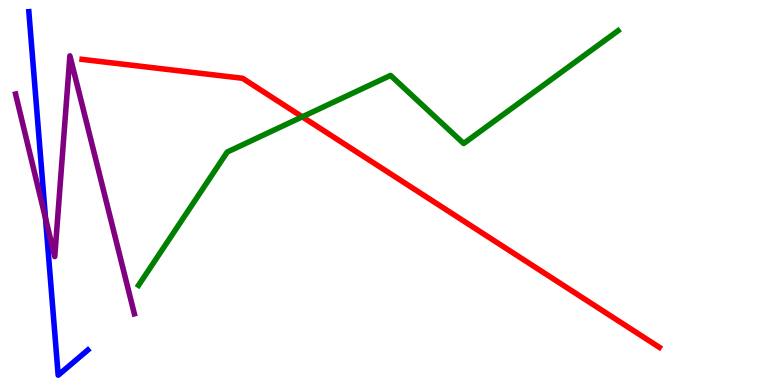[{'lines': ['blue', 'red'], 'intersections': []}, {'lines': ['green', 'red'], 'intersections': [{'x': 3.9, 'y': 6.97}]}, {'lines': ['purple', 'red'], 'intersections': []}, {'lines': ['blue', 'green'], 'intersections': []}, {'lines': ['blue', 'purple'], 'intersections': [{'x': 0.587, 'y': 4.33}]}, {'lines': ['green', 'purple'], 'intersections': []}]